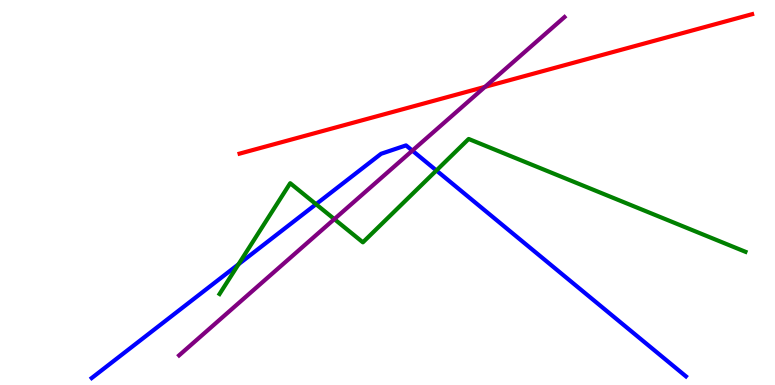[{'lines': ['blue', 'red'], 'intersections': []}, {'lines': ['green', 'red'], 'intersections': []}, {'lines': ['purple', 'red'], 'intersections': [{'x': 6.26, 'y': 7.74}]}, {'lines': ['blue', 'green'], 'intersections': [{'x': 3.08, 'y': 3.14}, {'x': 4.08, 'y': 4.7}, {'x': 5.63, 'y': 5.57}]}, {'lines': ['blue', 'purple'], 'intersections': [{'x': 5.32, 'y': 6.09}]}, {'lines': ['green', 'purple'], 'intersections': [{'x': 4.31, 'y': 4.31}]}]